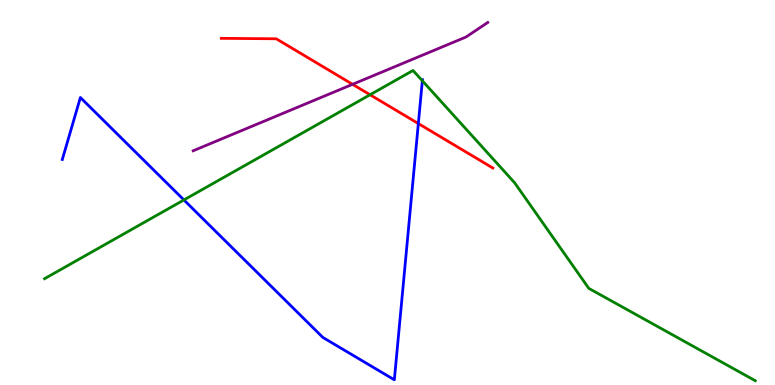[{'lines': ['blue', 'red'], 'intersections': [{'x': 5.4, 'y': 6.79}]}, {'lines': ['green', 'red'], 'intersections': [{'x': 4.77, 'y': 7.54}]}, {'lines': ['purple', 'red'], 'intersections': [{'x': 4.55, 'y': 7.81}]}, {'lines': ['blue', 'green'], 'intersections': [{'x': 2.37, 'y': 4.81}, {'x': 5.45, 'y': 7.9}]}, {'lines': ['blue', 'purple'], 'intersections': []}, {'lines': ['green', 'purple'], 'intersections': []}]